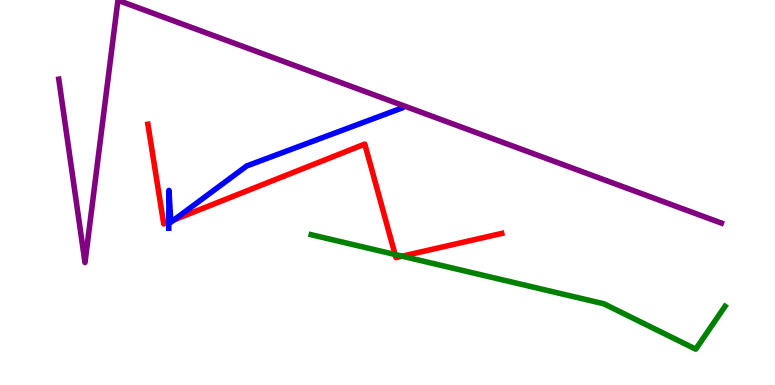[{'lines': ['blue', 'red'], 'intersections': [{'x': 2.18, 'y': 4.24}, {'x': 2.2, 'y': 4.26}, {'x': 2.25, 'y': 4.29}]}, {'lines': ['green', 'red'], 'intersections': [{'x': 5.1, 'y': 3.39}, {'x': 5.19, 'y': 3.35}]}, {'lines': ['purple', 'red'], 'intersections': []}, {'lines': ['blue', 'green'], 'intersections': []}, {'lines': ['blue', 'purple'], 'intersections': []}, {'lines': ['green', 'purple'], 'intersections': []}]